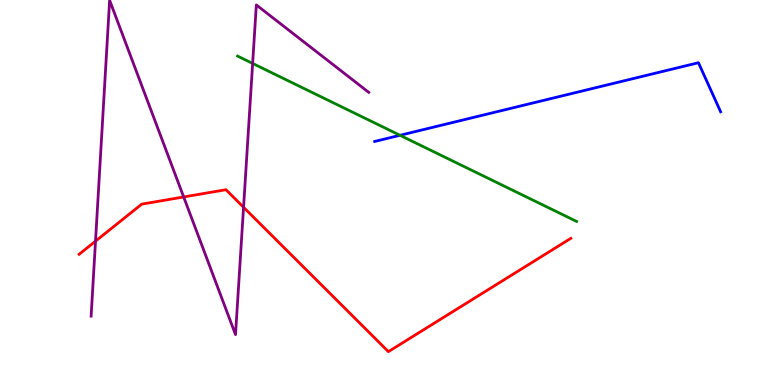[{'lines': ['blue', 'red'], 'intersections': []}, {'lines': ['green', 'red'], 'intersections': []}, {'lines': ['purple', 'red'], 'intersections': [{'x': 1.23, 'y': 3.74}, {'x': 2.37, 'y': 4.88}, {'x': 3.14, 'y': 4.62}]}, {'lines': ['blue', 'green'], 'intersections': [{'x': 5.16, 'y': 6.49}]}, {'lines': ['blue', 'purple'], 'intersections': []}, {'lines': ['green', 'purple'], 'intersections': [{'x': 3.26, 'y': 8.35}]}]